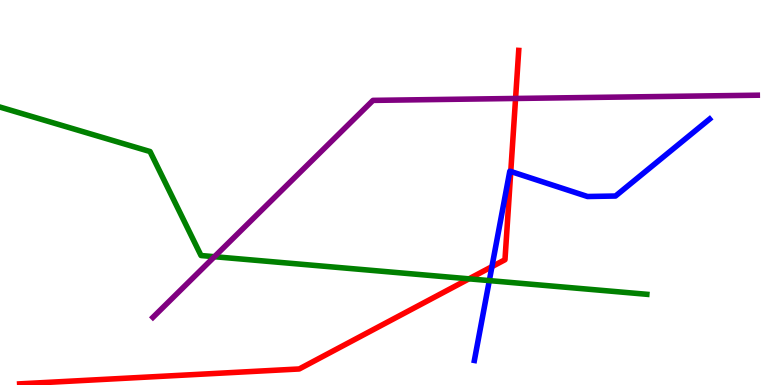[{'lines': ['blue', 'red'], 'intersections': [{'x': 6.35, 'y': 3.07}, {'x': 6.59, 'y': 5.55}]}, {'lines': ['green', 'red'], 'intersections': [{'x': 6.05, 'y': 2.76}]}, {'lines': ['purple', 'red'], 'intersections': [{'x': 6.65, 'y': 7.44}]}, {'lines': ['blue', 'green'], 'intersections': [{'x': 6.31, 'y': 2.71}]}, {'lines': ['blue', 'purple'], 'intersections': []}, {'lines': ['green', 'purple'], 'intersections': [{'x': 2.77, 'y': 3.33}]}]